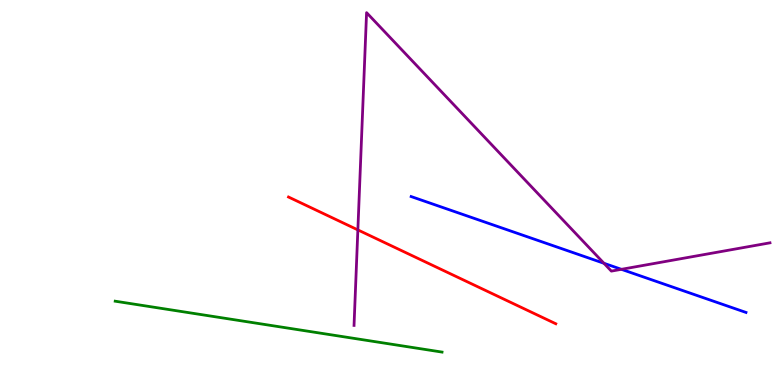[{'lines': ['blue', 'red'], 'intersections': []}, {'lines': ['green', 'red'], 'intersections': []}, {'lines': ['purple', 'red'], 'intersections': [{'x': 4.62, 'y': 4.03}]}, {'lines': ['blue', 'green'], 'intersections': []}, {'lines': ['blue', 'purple'], 'intersections': [{'x': 7.79, 'y': 3.16}, {'x': 8.02, 'y': 3.0}]}, {'lines': ['green', 'purple'], 'intersections': []}]